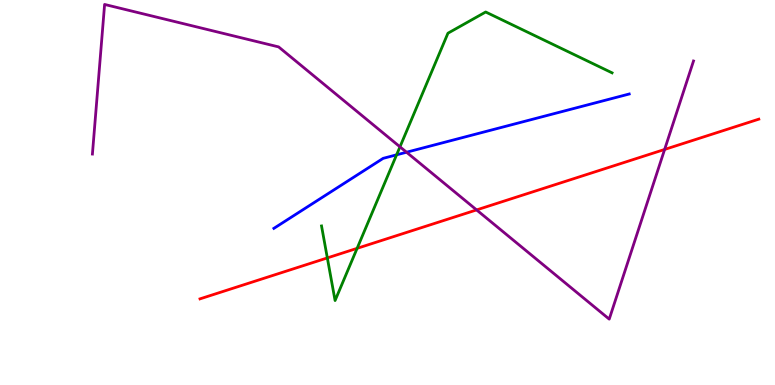[{'lines': ['blue', 'red'], 'intersections': []}, {'lines': ['green', 'red'], 'intersections': [{'x': 4.22, 'y': 3.3}, {'x': 4.61, 'y': 3.55}]}, {'lines': ['purple', 'red'], 'intersections': [{'x': 6.15, 'y': 4.55}, {'x': 8.58, 'y': 6.12}]}, {'lines': ['blue', 'green'], 'intersections': [{'x': 5.12, 'y': 5.98}]}, {'lines': ['blue', 'purple'], 'intersections': [{'x': 5.25, 'y': 6.05}]}, {'lines': ['green', 'purple'], 'intersections': [{'x': 5.16, 'y': 6.19}]}]